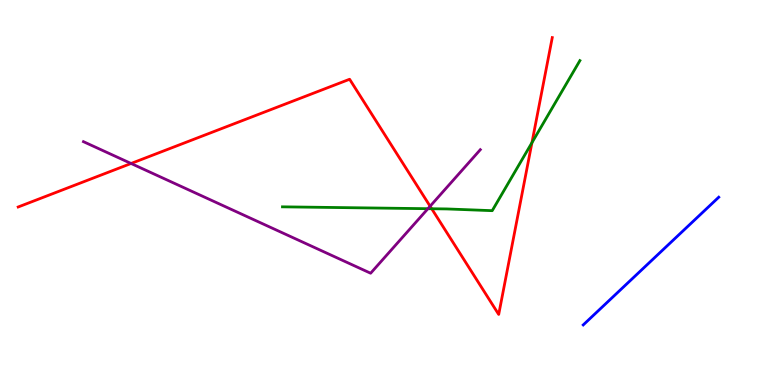[{'lines': ['blue', 'red'], 'intersections': []}, {'lines': ['green', 'red'], 'intersections': [{'x': 5.57, 'y': 4.58}, {'x': 6.86, 'y': 6.29}]}, {'lines': ['purple', 'red'], 'intersections': [{'x': 1.69, 'y': 5.75}, {'x': 5.55, 'y': 4.64}]}, {'lines': ['blue', 'green'], 'intersections': []}, {'lines': ['blue', 'purple'], 'intersections': []}, {'lines': ['green', 'purple'], 'intersections': [{'x': 5.52, 'y': 4.58}]}]